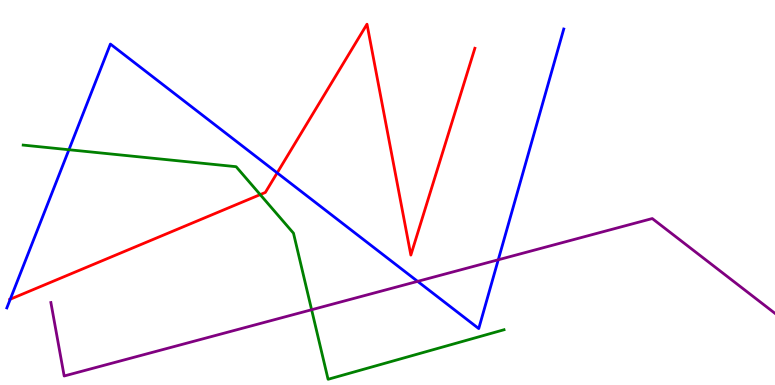[{'lines': ['blue', 'red'], 'intersections': [{'x': 0.132, 'y': 2.23}, {'x': 3.58, 'y': 5.51}]}, {'lines': ['green', 'red'], 'intersections': [{'x': 3.36, 'y': 4.95}]}, {'lines': ['purple', 'red'], 'intersections': []}, {'lines': ['blue', 'green'], 'intersections': [{'x': 0.889, 'y': 6.11}]}, {'lines': ['blue', 'purple'], 'intersections': [{'x': 5.39, 'y': 2.69}, {'x': 6.43, 'y': 3.25}]}, {'lines': ['green', 'purple'], 'intersections': [{'x': 4.02, 'y': 1.95}]}]